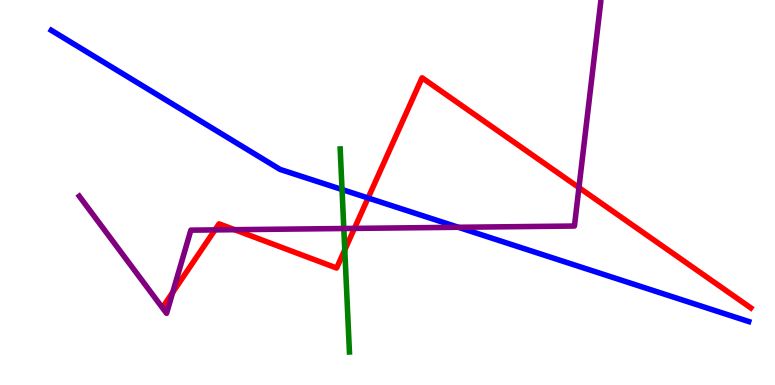[{'lines': ['blue', 'red'], 'intersections': [{'x': 4.75, 'y': 4.86}]}, {'lines': ['green', 'red'], 'intersections': [{'x': 4.45, 'y': 3.51}]}, {'lines': ['purple', 'red'], 'intersections': [{'x': 2.23, 'y': 2.41}, {'x': 2.77, 'y': 4.03}, {'x': 3.03, 'y': 4.03}, {'x': 4.57, 'y': 4.07}, {'x': 7.47, 'y': 5.13}]}, {'lines': ['blue', 'green'], 'intersections': [{'x': 4.41, 'y': 5.08}]}, {'lines': ['blue', 'purple'], 'intersections': [{'x': 5.91, 'y': 4.1}]}, {'lines': ['green', 'purple'], 'intersections': [{'x': 4.44, 'y': 4.06}]}]